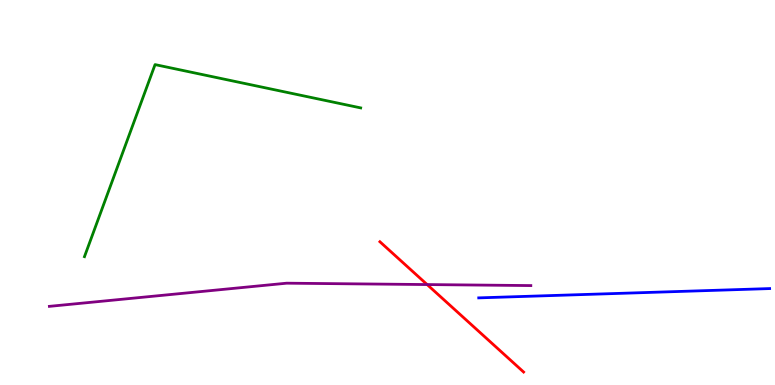[{'lines': ['blue', 'red'], 'intersections': []}, {'lines': ['green', 'red'], 'intersections': []}, {'lines': ['purple', 'red'], 'intersections': [{'x': 5.51, 'y': 2.61}]}, {'lines': ['blue', 'green'], 'intersections': []}, {'lines': ['blue', 'purple'], 'intersections': []}, {'lines': ['green', 'purple'], 'intersections': []}]